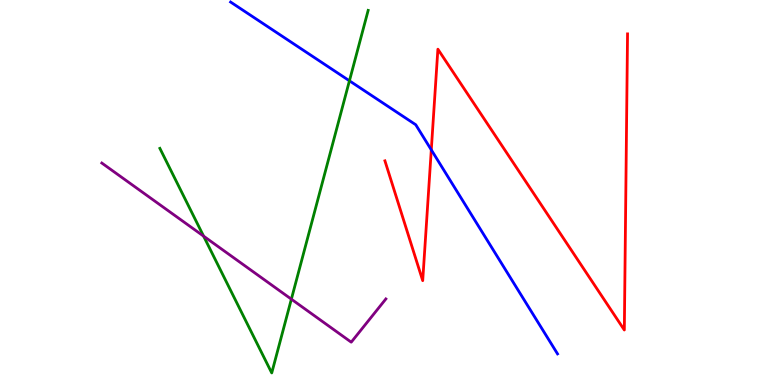[{'lines': ['blue', 'red'], 'intersections': [{'x': 5.57, 'y': 6.11}]}, {'lines': ['green', 'red'], 'intersections': []}, {'lines': ['purple', 'red'], 'intersections': []}, {'lines': ['blue', 'green'], 'intersections': [{'x': 4.51, 'y': 7.9}]}, {'lines': ['blue', 'purple'], 'intersections': []}, {'lines': ['green', 'purple'], 'intersections': [{'x': 2.63, 'y': 3.87}, {'x': 3.76, 'y': 2.23}]}]